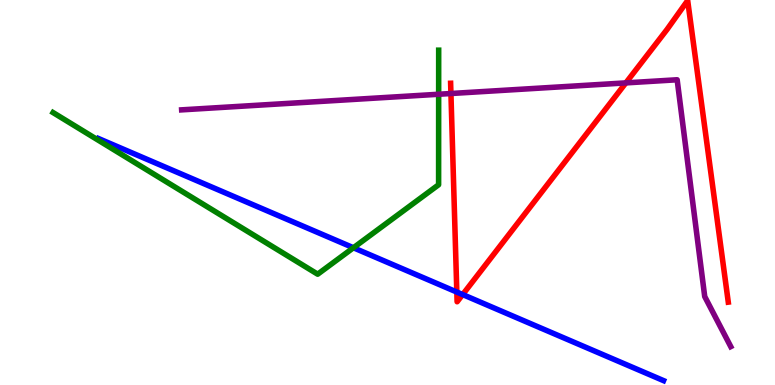[{'lines': ['blue', 'red'], 'intersections': [{'x': 5.89, 'y': 2.41}, {'x': 5.97, 'y': 2.35}]}, {'lines': ['green', 'red'], 'intersections': []}, {'lines': ['purple', 'red'], 'intersections': [{'x': 5.82, 'y': 7.57}, {'x': 8.08, 'y': 7.85}]}, {'lines': ['blue', 'green'], 'intersections': [{'x': 4.56, 'y': 3.56}]}, {'lines': ['blue', 'purple'], 'intersections': []}, {'lines': ['green', 'purple'], 'intersections': [{'x': 5.66, 'y': 7.55}]}]